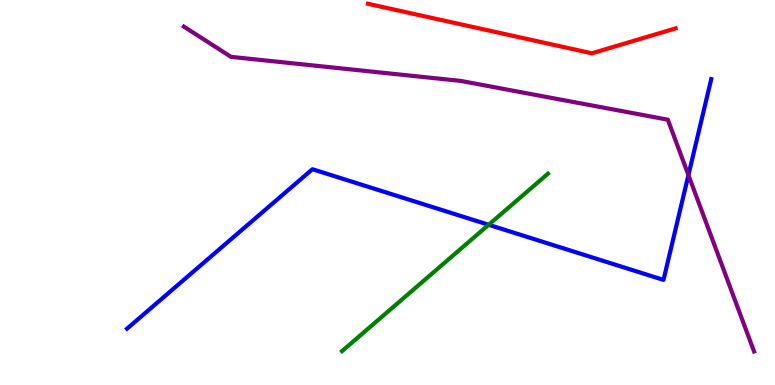[{'lines': ['blue', 'red'], 'intersections': []}, {'lines': ['green', 'red'], 'intersections': []}, {'lines': ['purple', 'red'], 'intersections': []}, {'lines': ['blue', 'green'], 'intersections': [{'x': 6.31, 'y': 4.16}]}, {'lines': ['blue', 'purple'], 'intersections': [{'x': 8.88, 'y': 5.45}]}, {'lines': ['green', 'purple'], 'intersections': []}]